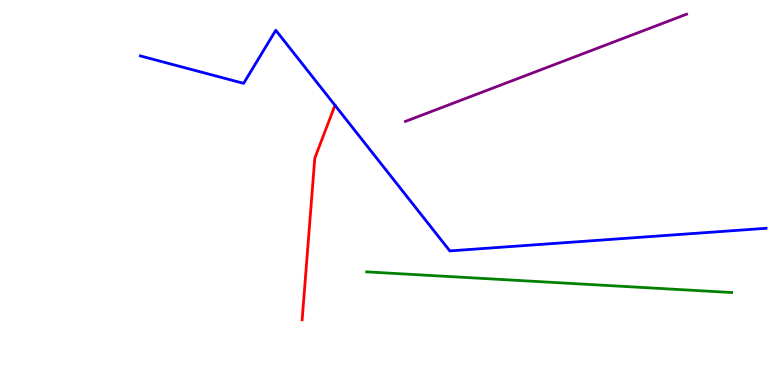[{'lines': ['blue', 'red'], 'intersections': []}, {'lines': ['green', 'red'], 'intersections': []}, {'lines': ['purple', 'red'], 'intersections': []}, {'lines': ['blue', 'green'], 'intersections': []}, {'lines': ['blue', 'purple'], 'intersections': []}, {'lines': ['green', 'purple'], 'intersections': []}]